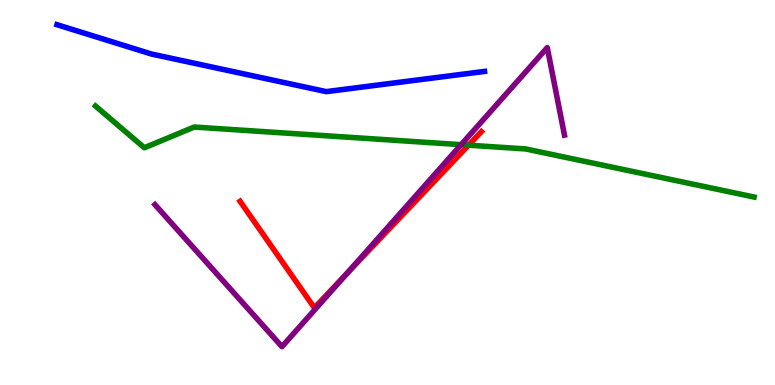[{'lines': ['blue', 'red'], 'intersections': []}, {'lines': ['green', 'red'], 'intersections': [{'x': 6.05, 'y': 6.23}]}, {'lines': ['purple', 'red'], 'intersections': [{'x': 4.47, 'y': 2.88}]}, {'lines': ['blue', 'green'], 'intersections': []}, {'lines': ['blue', 'purple'], 'intersections': []}, {'lines': ['green', 'purple'], 'intersections': [{'x': 5.95, 'y': 6.24}]}]